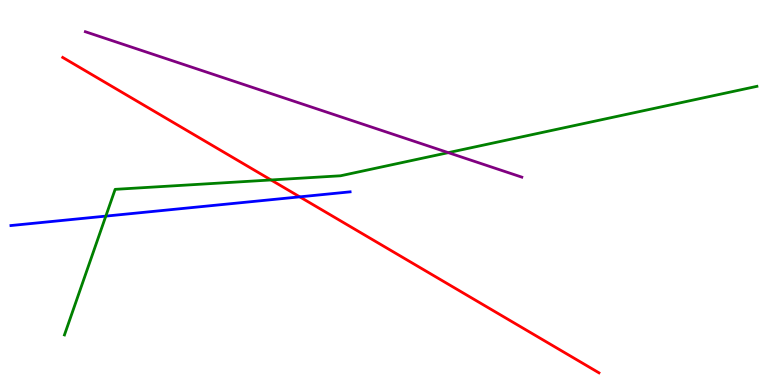[{'lines': ['blue', 'red'], 'intersections': [{'x': 3.87, 'y': 4.89}]}, {'lines': ['green', 'red'], 'intersections': [{'x': 3.5, 'y': 5.33}]}, {'lines': ['purple', 'red'], 'intersections': []}, {'lines': ['blue', 'green'], 'intersections': [{'x': 1.37, 'y': 4.39}]}, {'lines': ['blue', 'purple'], 'intersections': []}, {'lines': ['green', 'purple'], 'intersections': [{'x': 5.78, 'y': 6.04}]}]